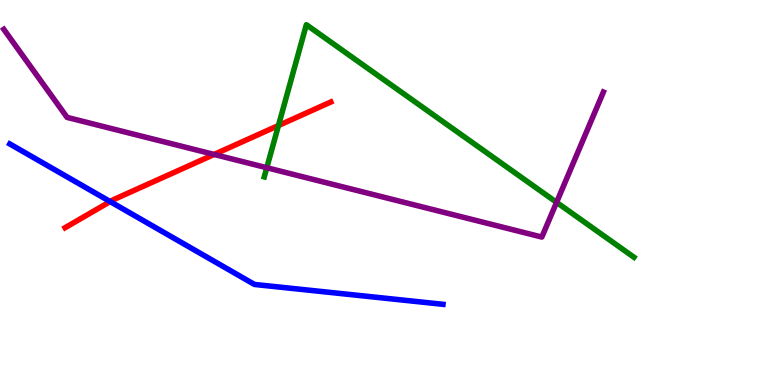[{'lines': ['blue', 'red'], 'intersections': [{'x': 1.42, 'y': 4.76}]}, {'lines': ['green', 'red'], 'intersections': [{'x': 3.59, 'y': 6.74}]}, {'lines': ['purple', 'red'], 'intersections': [{'x': 2.76, 'y': 5.99}]}, {'lines': ['blue', 'green'], 'intersections': []}, {'lines': ['blue', 'purple'], 'intersections': []}, {'lines': ['green', 'purple'], 'intersections': [{'x': 3.44, 'y': 5.64}, {'x': 7.18, 'y': 4.74}]}]